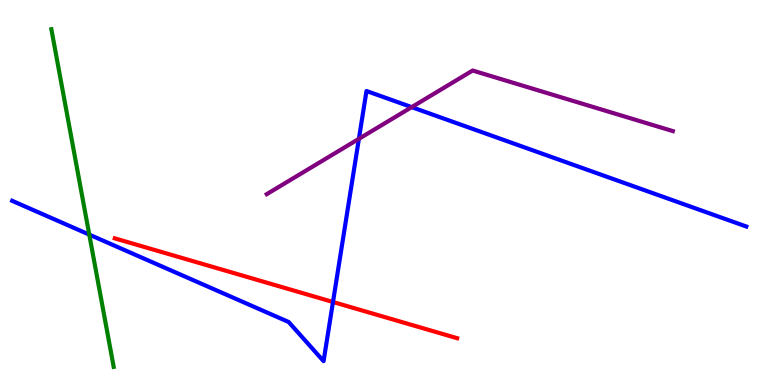[{'lines': ['blue', 'red'], 'intersections': [{'x': 4.3, 'y': 2.16}]}, {'lines': ['green', 'red'], 'intersections': []}, {'lines': ['purple', 'red'], 'intersections': []}, {'lines': ['blue', 'green'], 'intersections': [{'x': 1.15, 'y': 3.91}]}, {'lines': ['blue', 'purple'], 'intersections': [{'x': 4.63, 'y': 6.39}, {'x': 5.31, 'y': 7.22}]}, {'lines': ['green', 'purple'], 'intersections': []}]